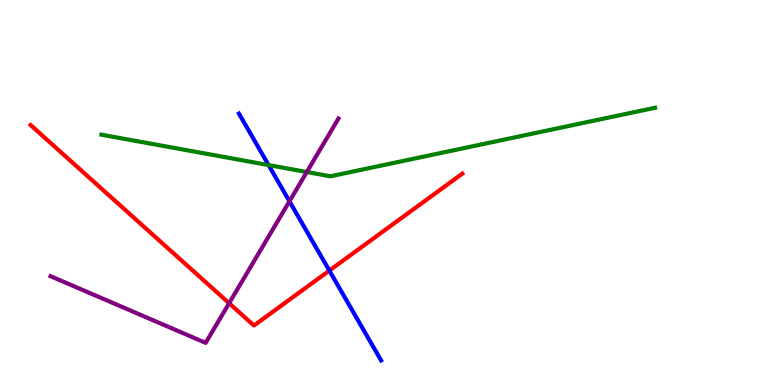[{'lines': ['blue', 'red'], 'intersections': [{'x': 4.25, 'y': 2.97}]}, {'lines': ['green', 'red'], 'intersections': []}, {'lines': ['purple', 'red'], 'intersections': [{'x': 2.96, 'y': 2.12}]}, {'lines': ['blue', 'green'], 'intersections': [{'x': 3.47, 'y': 5.71}]}, {'lines': ['blue', 'purple'], 'intersections': [{'x': 3.73, 'y': 4.77}]}, {'lines': ['green', 'purple'], 'intersections': [{'x': 3.96, 'y': 5.53}]}]